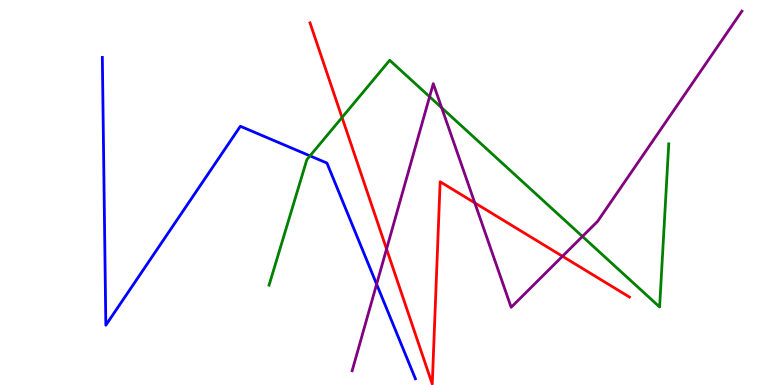[{'lines': ['blue', 'red'], 'intersections': []}, {'lines': ['green', 'red'], 'intersections': [{'x': 4.41, 'y': 6.95}]}, {'lines': ['purple', 'red'], 'intersections': [{'x': 4.99, 'y': 3.53}, {'x': 6.13, 'y': 4.73}, {'x': 7.26, 'y': 3.34}]}, {'lines': ['blue', 'green'], 'intersections': [{'x': 4.0, 'y': 5.95}]}, {'lines': ['blue', 'purple'], 'intersections': [{'x': 4.86, 'y': 2.62}]}, {'lines': ['green', 'purple'], 'intersections': [{'x': 5.54, 'y': 7.49}, {'x': 5.7, 'y': 7.2}, {'x': 7.52, 'y': 3.86}]}]